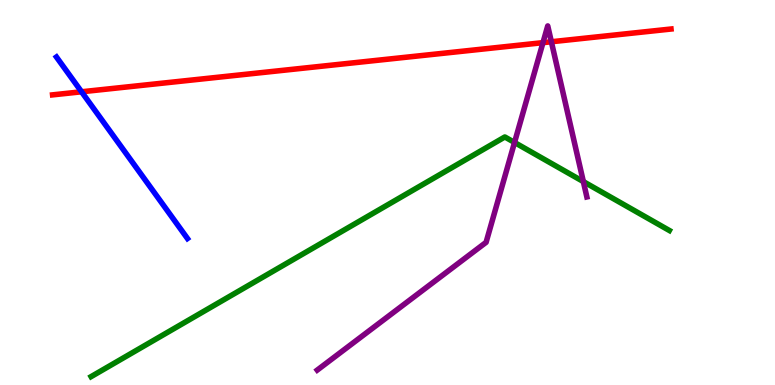[{'lines': ['blue', 'red'], 'intersections': [{'x': 1.05, 'y': 7.62}]}, {'lines': ['green', 'red'], 'intersections': []}, {'lines': ['purple', 'red'], 'intersections': [{'x': 7.01, 'y': 8.89}, {'x': 7.11, 'y': 8.92}]}, {'lines': ['blue', 'green'], 'intersections': []}, {'lines': ['blue', 'purple'], 'intersections': []}, {'lines': ['green', 'purple'], 'intersections': [{'x': 6.64, 'y': 6.3}, {'x': 7.53, 'y': 5.28}]}]